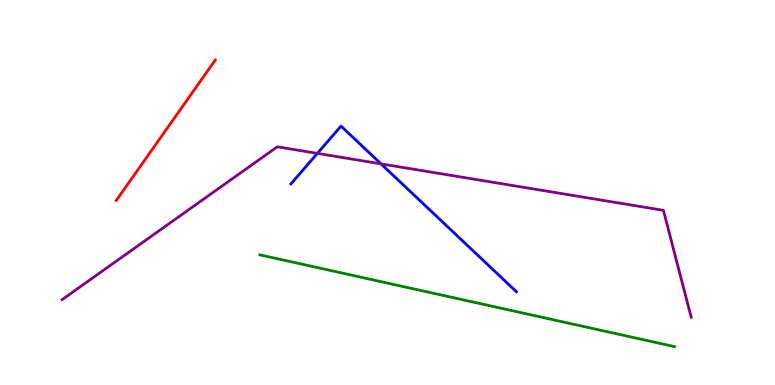[{'lines': ['blue', 'red'], 'intersections': []}, {'lines': ['green', 'red'], 'intersections': []}, {'lines': ['purple', 'red'], 'intersections': []}, {'lines': ['blue', 'green'], 'intersections': []}, {'lines': ['blue', 'purple'], 'intersections': [{'x': 4.1, 'y': 6.02}, {'x': 4.92, 'y': 5.74}]}, {'lines': ['green', 'purple'], 'intersections': []}]